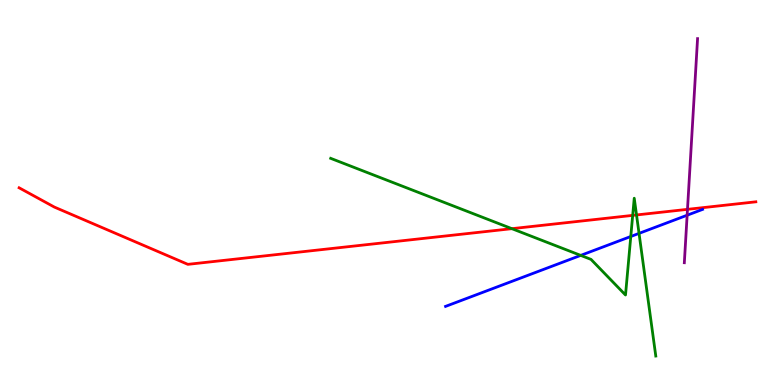[{'lines': ['blue', 'red'], 'intersections': []}, {'lines': ['green', 'red'], 'intersections': [{'x': 6.6, 'y': 4.06}, {'x': 8.16, 'y': 4.41}, {'x': 8.21, 'y': 4.42}]}, {'lines': ['purple', 'red'], 'intersections': [{'x': 8.87, 'y': 4.56}]}, {'lines': ['blue', 'green'], 'intersections': [{'x': 7.49, 'y': 3.37}, {'x': 8.14, 'y': 3.86}, {'x': 8.25, 'y': 3.94}]}, {'lines': ['blue', 'purple'], 'intersections': [{'x': 8.87, 'y': 4.41}]}, {'lines': ['green', 'purple'], 'intersections': []}]